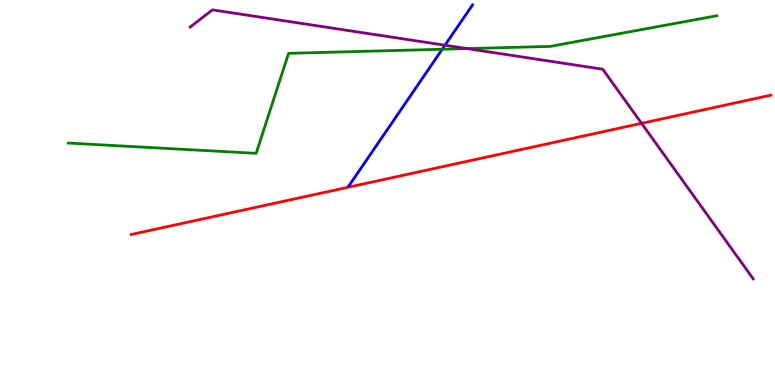[{'lines': ['blue', 'red'], 'intersections': []}, {'lines': ['green', 'red'], 'intersections': []}, {'lines': ['purple', 'red'], 'intersections': [{'x': 8.28, 'y': 6.8}]}, {'lines': ['blue', 'green'], 'intersections': [{'x': 5.71, 'y': 8.72}]}, {'lines': ['blue', 'purple'], 'intersections': [{'x': 5.74, 'y': 8.83}]}, {'lines': ['green', 'purple'], 'intersections': [{'x': 6.03, 'y': 8.74}]}]